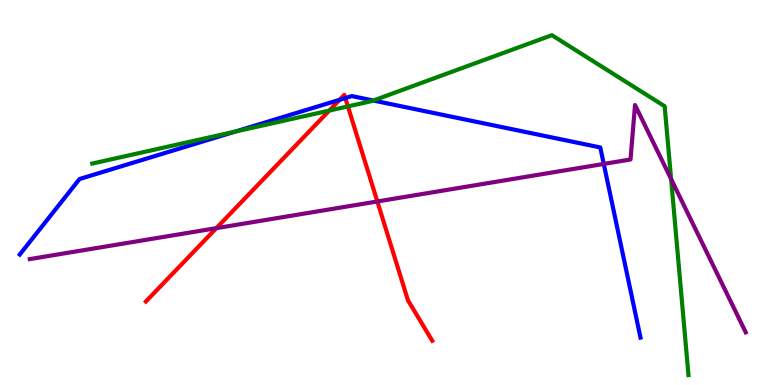[{'lines': ['blue', 'red'], 'intersections': [{'x': 4.38, 'y': 7.41}, {'x': 4.46, 'y': 7.45}]}, {'lines': ['green', 'red'], 'intersections': [{'x': 4.25, 'y': 7.13}, {'x': 4.49, 'y': 7.24}]}, {'lines': ['purple', 'red'], 'intersections': [{'x': 2.79, 'y': 4.07}, {'x': 4.87, 'y': 4.77}]}, {'lines': ['blue', 'green'], 'intersections': [{'x': 3.03, 'y': 6.58}, {'x': 4.82, 'y': 7.39}]}, {'lines': ['blue', 'purple'], 'intersections': [{'x': 7.79, 'y': 5.74}]}, {'lines': ['green', 'purple'], 'intersections': [{'x': 8.66, 'y': 5.35}]}]